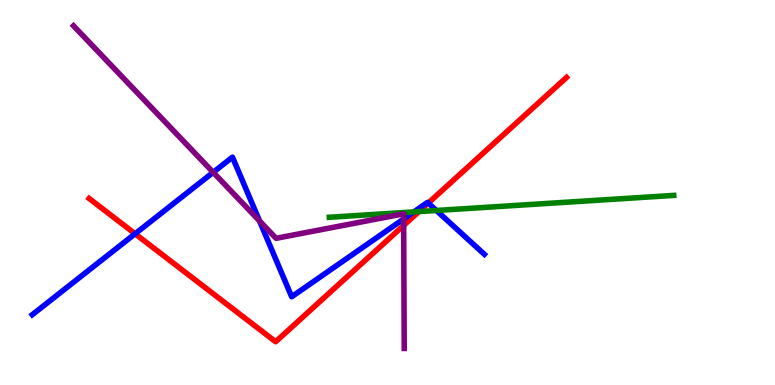[{'lines': ['blue', 'red'], 'intersections': [{'x': 1.74, 'y': 3.93}, {'x': 5.53, 'y': 4.73}]}, {'lines': ['green', 'red'], 'intersections': [{'x': 5.4, 'y': 4.5}]}, {'lines': ['purple', 'red'], 'intersections': [{'x': 5.21, 'y': 4.15}]}, {'lines': ['blue', 'green'], 'intersections': [{'x': 5.34, 'y': 4.5}, {'x': 5.63, 'y': 4.53}]}, {'lines': ['blue', 'purple'], 'intersections': [{'x': 2.75, 'y': 5.52}, {'x': 3.35, 'y': 4.26}, {'x': 5.21, 'y': 4.31}]}, {'lines': ['green', 'purple'], 'intersections': []}]